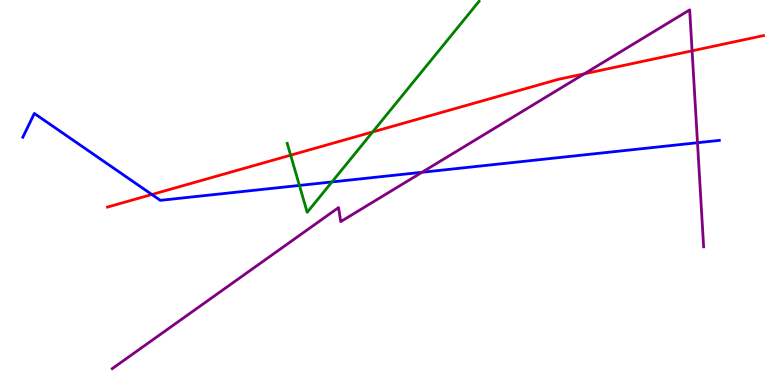[{'lines': ['blue', 'red'], 'intersections': [{'x': 1.96, 'y': 4.95}]}, {'lines': ['green', 'red'], 'intersections': [{'x': 3.75, 'y': 5.97}, {'x': 4.81, 'y': 6.57}]}, {'lines': ['purple', 'red'], 'intersections': [{'x': 7.54, 'y': 8.08}, {'x': 8.93, 'y': 8.68}]}, {'lines': ['blue', 'green'], 'intersections': [{'x': 3.86, 'y': 5.18}, {'x': 4.28, 'y': 5.27}]}, {'lines': ['blue', 'purple'], 'intersections': [{'x': 5.45, 'y': 5.53}, {'x': 9.0, 'y': 6.29}]}, {'lines': ['green', 'purple'], 'intersections': []}]